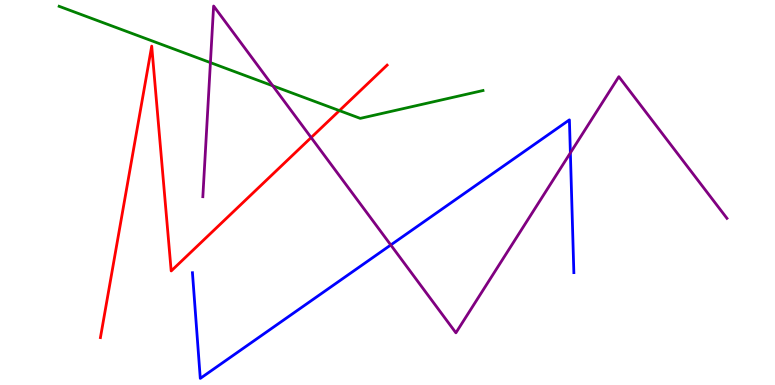[{'lines': ['blue', 'red'], 'intersections': []}, {'lines': ['green', 'red'], 'intersections': [{'x': 4.38, 'y': 7.13}]}, {'lines': ['purple', 'red'], 'intersections': [{'x': 4.01, 'y': 6.43}]}, {'lines': ['blue', 'green'], 'intersections': []}, {'lines': ['blue', 'purple'], 'intersections': [{'x': 5.04, 'y': 3.64}, {'x': 7.36, 'y': 6.03}]}, {'lines': ['green', 'purple'], 'intersections': [{'x': 2.72, 'y': 8.37}, {'x': 3.52, 'y': 7.77}]}]